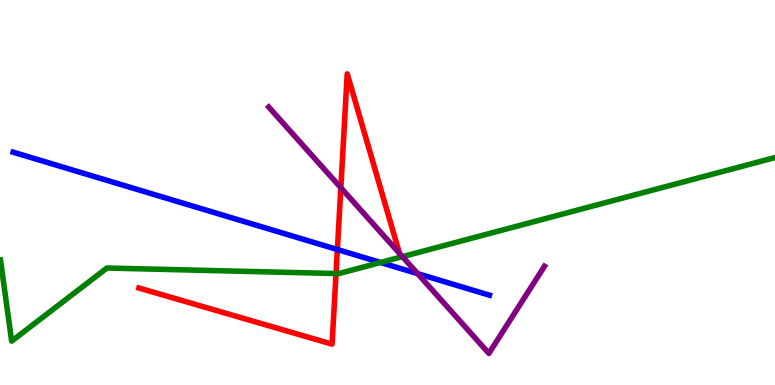[{'lines': ['blue', 'red'], 'intersections': [{'x': 4.35, 'y': 3.52}]}, {'lines': ['green', 'red'], 'intersections': [{'x': 4.34, 'y': 2.89}]}, {'lines': ['purple', 'red'], 'intersections': [{'x': 4.4, 'y': 5.12}]}, {'lines': ['blue', 'green'], 'intersections': [{'x': 4.91, 'y': 3.18}]}, {'lines': ['blue', 'purple'], 'intersections': [{'x': 5.39, 'y': 2.89}]}, {'lines': ['green', 'purple'], 'intersections': [{'x': 5.19, 'y': 3.33}]}]